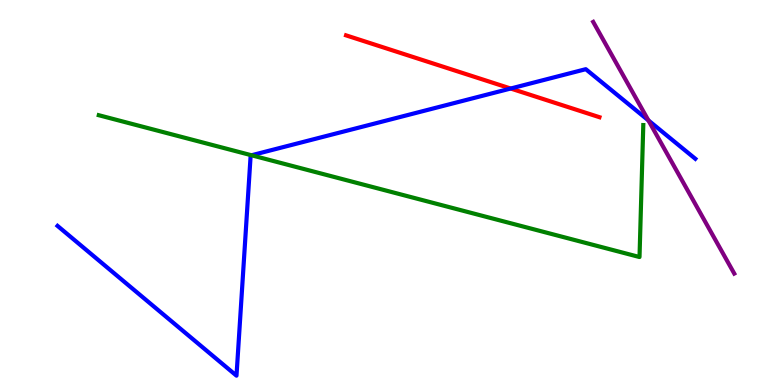[{'lines': ['blue', 'red'], 'intersections': [{'x': 6.59, 'y': 7.7}]}, {'lines': ['green', 'red'], 'intersections': []}, {'lines': ['purple', 'red'], 'intersections': []}, {'lines': ['blue', 'green'], 'intersections': [{'x': 3.25, 'y': 5.97}]}, {'lines': ['blue', 'purple'], 'intersections': [{'x': 8.37, 'y': 6.87}]}, {'lines': ['green', 'purple'], 'intersections': []}]